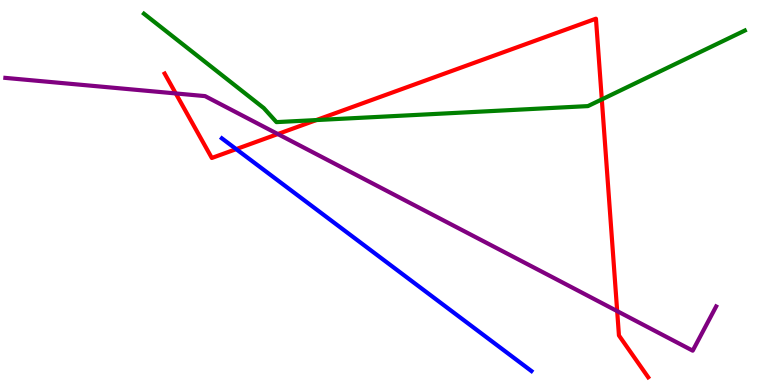[{'lines': ['blue', 'red'], 'intersections': [{'x': 3.05, 'y': 6.13}]}, {'lines': ['green', 'red'], 'intersections': [{'x': 4.08, 'y': 6.88}, {'x': 7.77, 'y': 7.42}]}, {'lines': ['purple', 'red'], 'intersections': [{'x': 2.27, 'y': 7.57}, {'x': 3.58, 'y': 6.52}, {'x': 7.96, 'y': 1.92}]}, {'lines': ['blue', 'green'], 'intersections': []}, {'lines': ['blue', 'purple'], 'intersections': []}, {'lines': ['green', 'purple'], 'intersections': []}]